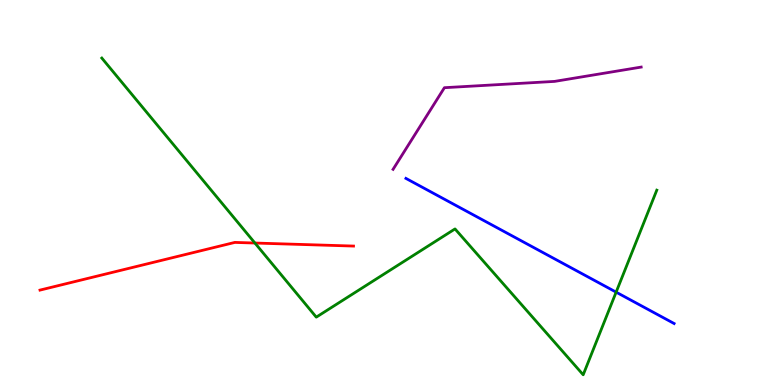[{'lines': ['blue', 'red'], 'intersections': []}, {'lines': ['green', 'red'], 'intersections': [{'x': 3.29, 'y': 3.69}]}, {'lines': ['purple', 'red'], 'intersections': []}, {'lines': ['blue', 'green'], 'intersections': [{'x': 7.95, 'y': 2.41}]}, {'lines': ['blue', 'purple'], 'intersections': []}, {'lines': ['green', 'purple'], 'intersections': []}]